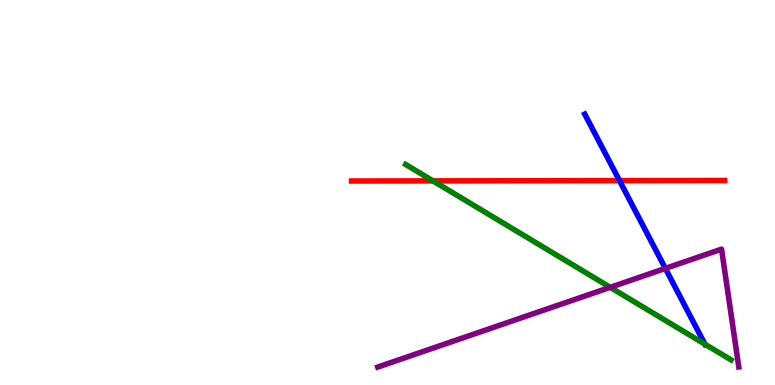[{'lines': ['blue', 'red'], 'intersections': [{'x': 7.99, 'y': 5.31}]}, {'lines': ['green', 'red'], 'intersections': [{'x': 5.59, 'y': 5.3}]}, {'lines': ['purple', 'red'], 'intersections': []}, {'lines': ['blue', 'green'], 'intersections': [{'x': 9.1, 'y': 1.06}]}, {'lines': ['blue', 'purple'], 'intersections': [{'x': 8.59, 'y': 3.03}]}, {'lines': ['green', 'purple'], 'intersections': [{'x': 7.87, 'y': 2.54}]}]